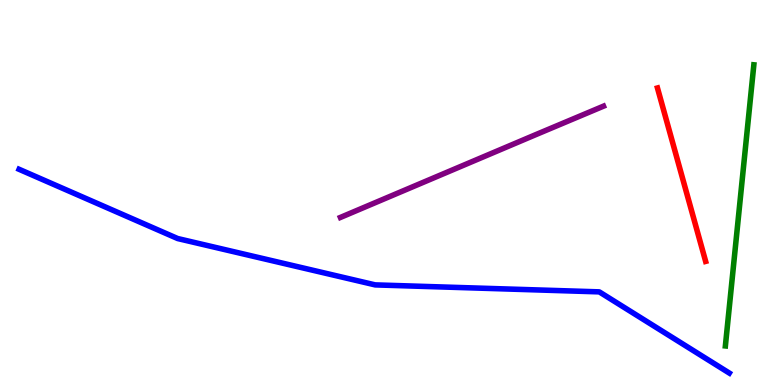[{'lines': ['blue', 'red'], 'intersections': []}, {'lines': ['green', 'red'], 'intersections': []}, {'lines': ['purple', 'red'], 'intersections': []}, {'lines': ['blue', 'green'], 'intersections': []}, {'lines': ['blue', 'purple'], 'intersections': []}, {'lines': ['green', 'purple'], 'intersections': []}]